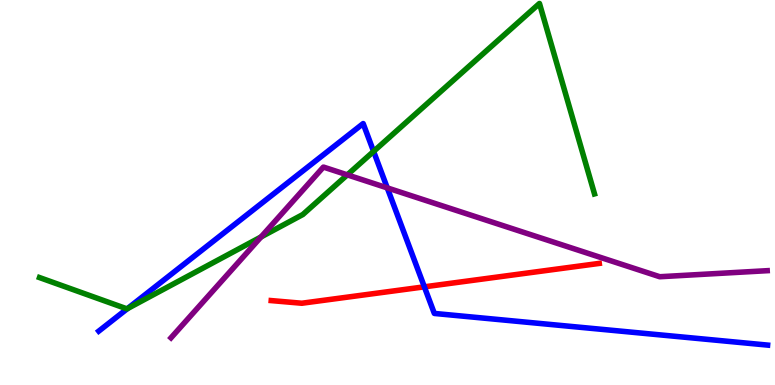[{'lines': ['blue', 'red'], 'intersections': [{'x': 5.48, 'y': 2.55}]}, {'lines': ['green', 'red'], 'intersections': []}, {'lines': ['purple', 'red'], 'intersections': []}, {'lines': ['blue', 'green'], 'intersections': [{'x': 1.64, 'y': 1.98}, {'x': 4.82, 'y': 6.07}]}, {'lines': ['blue', 'purple'], 'intersections': [{'x': 5.0, 'y': 5.12}]}, {'lines': ['green', 'purple'], 'intersections': [{'x': 3.37, 'y': 3.85}, {'x': 4.48, 'y': 5.46}]}]